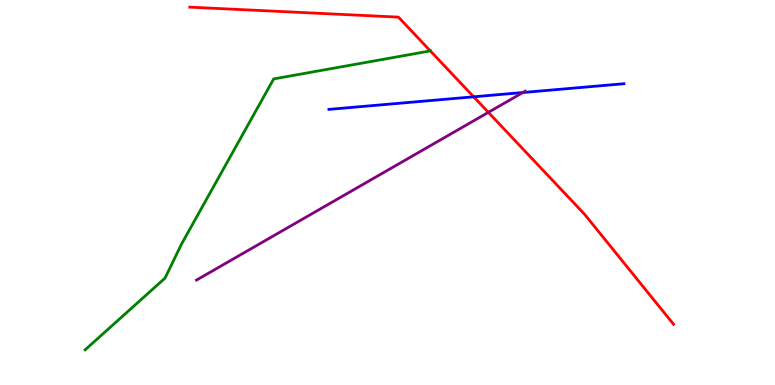[{'lines': ['blue', 'red'], 'intersections': [{'x': 6.11, 'y': 7.49}]}, {'lines': ['green', 'red'], 'intersections': [{'x': 5.55, 'y': 8.68}]}, {'lines': ['purple', 'red'], 'intersections': [{'x': 6.3, 'y': 7.08}]}, {'lines': ['blue', 'green'], 'intersections': []}, {'lines': ['blue', 'purple'], 'intersections': [{'x': 6.75, 'y': 7.6}]}, {'lines': ['green', 'purple'], 'intersections': []}]